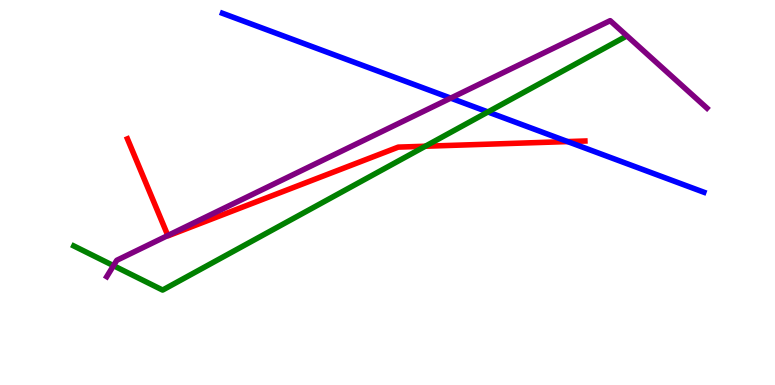[{'lines': ['blue', 'red'], 'intersections': [{'x': 7.32, 'y': 6.32}]}, {'lines': ['green', 'red'], 'intersections': [{'x': 5.49, 'y': 6.2}]}, {'lines': ['purple', 'red'], 'intersections': [{'x': 2.17, 'y': 3.88}]}, {'lines': ['blue', 'green'], 'intersections': [{'x': 6.3, 'y': 7.09}]}, {'lines': ['blue', 'purple'], 'intersections': [{'x': 5.82, 'y': 7.45}]}, {'lines': ['green', 'purple'], 'intersections': [{'x': 1.46, 'y': 3.1}]}]